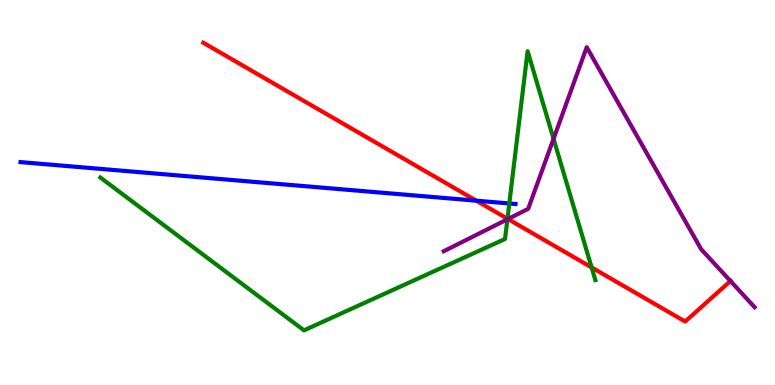[{'lines': ['blue', 'red'], 'intersections': [{'x': 6.15, 'y': 4.79}]}, {'lines': ['green', 'red'], 'intersections': [{'x': 6.55, 'y': 4.32}, {'x': 7.63, 'y': 3.05}]}, {'lines': ['purple', 'red'], 'intersections': [{'x': 6.55, 'y': 4.31}, {'x': 9.43, 'y': 2.7}]}, {'lines': ['blue', 'green'], 'intersections': [{'x': 6.57, 'y': 4.71}]}, {'lines': ['blue', 'purple'], 'intersections': []}, {'lines': ['green', 'purple'], 'intersections': [{'x': 6.55, 'y': 4.3}, {'x': 7.14, 'y': 6.39}]}]